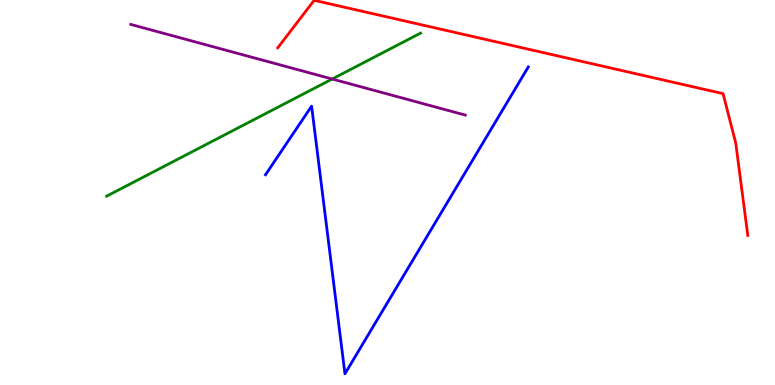[{'lines': ['blue', 'red'], 'intersections': []}, {'lines': ['green', 'red'], 'intersections': []}, {'lines': ['purple', 'red'], 'intersections': []}, {'lines': ['blue', 'green'], 'intersections': []}, {'lines': ['blue', 'purple'], 'intersections': []}, {'lines': ['green', 'purple'], 'intersections': [{'x': 4.29, 'y': 7.95}]}]